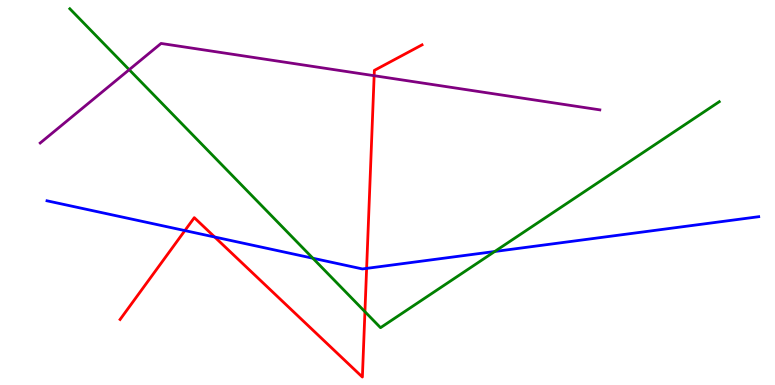[{'lines': ['blue', 'red'], 'intersections': [{'x': 2.39, 'y': 4.01}, {'x': 2.77, 'y': 3.84}, {'x': 4.73, 'y': 3.03}]}, {'lines': ['green', 'red'], 'intersections': [{'x': 4.71, 'y': 1.9}]}, {'lines': ['purple', 'red'], 'intersections': [{'x': 4.83, 'y': 8.03}]}, {'lines': ['blue', 'green'], 'intersections': [{'x': 4.04, 'y': 3.29}, {'x': 6.38, 'y': 3.47}]}, {'lines': ['blue', 'purple'], 'intersections': []}, {'lines': ['green', 'purple'], 'intersections': [{'x': 1.67, 'y': 8.19}]}]